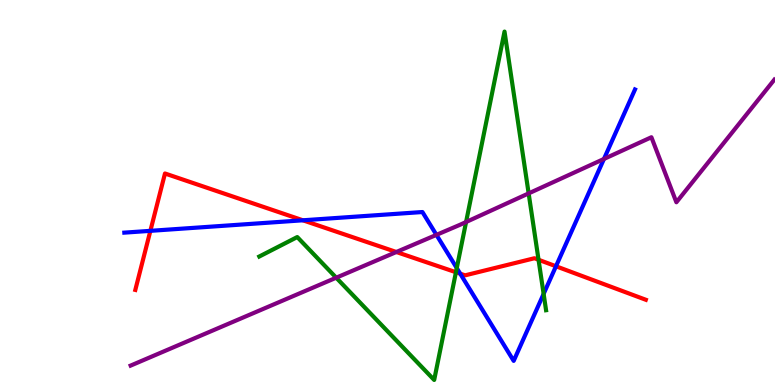[{'lines': ['blue', 'red'], 'intersections': [{'x': 1.94, 'y': 4.0}, {'x': 3.91, 'y': 4.28}, {'x': 5.94, 'y': 2.89}, {'x': 7.17, 'y': 3.08}]}, {'lines': ['green', 'red'], 'intersections': [{'x': 5.88, 'y': 2.93}, {'x': 6.95, 'y': 3.25}]}, {'lines': ['purple', 'red'], 'intersections': [{'x': 5.11, 'y': 3.45}]}, {'lines': ['blue', 'green'], 'intersections': [{'x': 5.89, 'y': 3.04}, {'x': 7.01, 'y': 2.37}]}, {'lines': ['blue', 'purple'], 'intersections': [{'x': 5.63, 'y': 3.9}, {'x': 7.79, 'y': 5.87}]}, {'lines': ['green', 'purple'], 'intersections': [{'x': 4.34, 'y': 2.79}, {'x': 6.01, 'y': 4.23}, {'x': 6.82, 'y': 4.98}]}]